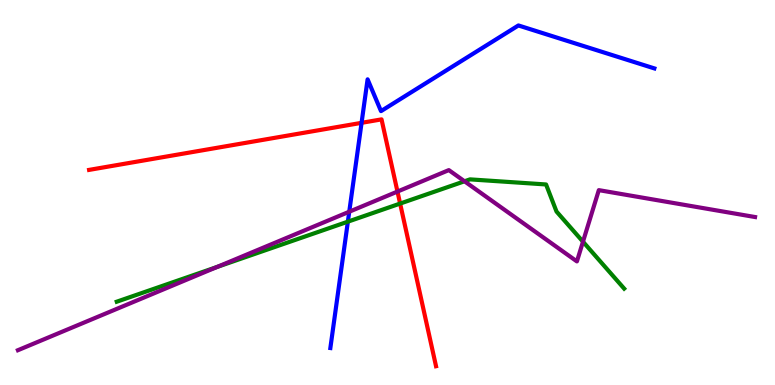[{'lines': ['blue', 'red'], 'intersections': [{'x': 4.67, 'y': 6.81}]}, {'lines': ['green', 'red'], 'intersections': [{'x': 5.16, 'y': 4.71}]}, {'lines': ['purple', 'red'], 'intersections': [{'x': 5.13, 'y': 5.02}]}, {'lines': ['blue', 'green'], 'intersections': [{'x': 4.49, 'y': 4.24}]}, {'lines': ['blue', 'purple'], 'intersections': [{'x': 4.51, 'y': 4.5}]}, {'lines': ['green', 'purple'], 'intersections': [{'x': 2.8, 'y': 3.07}, {'x': 5.99, 'y': 5.29}, {'x': 7.52, 'y': 3.72}]}]